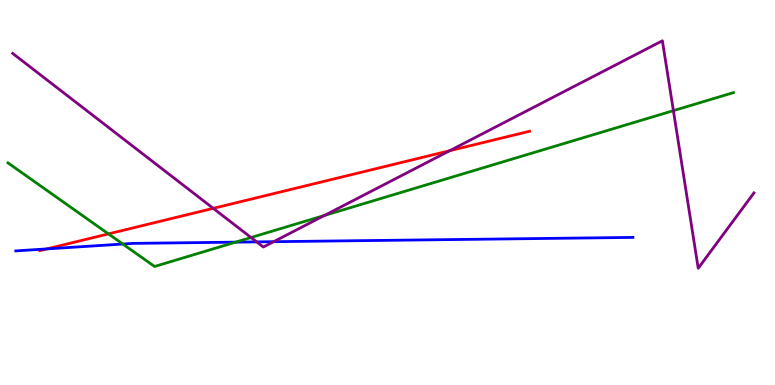[{'lines': ['blue', 'red'], 'intersections': [{'x': 0.604, 'y': 3.53}]}, {'lines': ['green', 'red'], 'intersections': [{'x': 1.4, 'y': 3.92}]}, {'lines': ['purple', 'red'], 'intersections': [{'x': 2.75, 'y': 4.59}, {'x': 5.8, 'y': 6.09}]}, {'lines': ['blue', 'green'], 'intersections': [{'x': 1.58, 'y': 3.66}, {'x': 3.04, 'y': 3.71}]}, {'lines': ['blue', 'purple'], 'intersections': [{'x': 3.31, 'y': 3.72}, {'x': 3.53, 'y': 3.72}]}, {'lines': ['green', 'purple'], 'intersections': [{'x': 3.24, 'y': 3.83}, {'x': 4.19, 'y': 4.4}, {'x': 8.69, 'y': 7.13}]}]